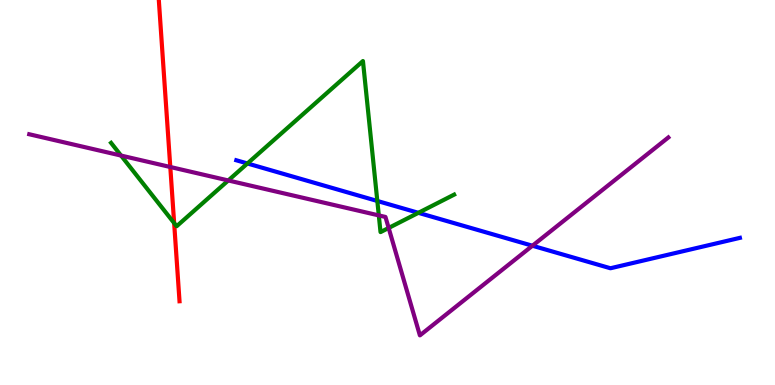[{'lines': ['blue', 'red'], 'intersections': []}, {'lines': ['green', 'red'], 'intersections': [{'x': 2.25, 'y': 4.21}]}, {'lines': ['purple', 'red'], 'intersections': [{'x': 2.2, 'y': 5.66}]}, {'lines': ['blue', 'green'], 'intersections': [{'x': 3.19, 'y': 5.75}, {'x': 4.87, 'y': 4.78}, {'x': 5.4, 'y': 4.47}]}, {'lines': ['blue', 'purple'], 'intersections': [{'x': 6.87, 'y': 3.62}]}, {'lines': ['green', 'purple'], 'intersections': [{'x': 1.56, 'y': 5.96}, {'x': 2.95, 'y': 5.31}, {'x': 4.89, 'y': 4.41}, {'x': 5.01, 'y': 4.08}]}]